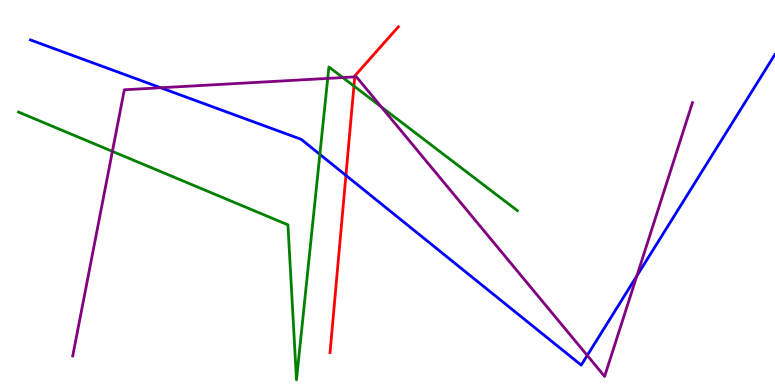[{'lines': ['blue', 'red'], 'intersections': [{'x': 4.46, 'y': 5.44}]}, {'lines': ['green', 'red'], 'intersections': [{'x': 4.57, 'y': 7.77}]}, {'lines': ['purple', 'red'], 'intersections': [{'x': 4.58, 'y': 8.0}]}, {'lines': ['blue', 'green'], 'intersections': [{'x': 4.13, 'y': 5.99}]}, {'lines': ['blue', 'purple'], 'intersections': [{'x': 2.07, 'y': 7.72}, {'x': 7.58, 'y': 0.768}, {'x': 8.22, 'y': 2.83}]}, {'lines': ['green', 'purple'], 'intersections': [{'x': 1.45, 'y': 6.07}, {'x': 4.23, 'y': 7.96}, {'x': 4.42, 'y': 7.99}, {'x': 4.92, 'y': 7.22}]}]